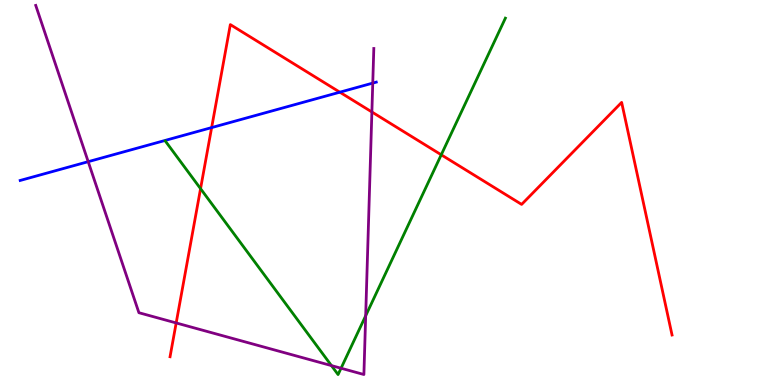[{'lines': ['blue', 'red'], 'intersections': [{'x': 2.73, 'y': 6.69}, {'x': 4.38, 'y': 7.61}]}, {'lines': ['green', 'red'], 'intersections': [{'x': 2.59, 'y': 5.1}, {'x': 5.69, 'y': 5.98}]}, {'lines': ['purple', 'red'], 'intersections': [{'x': 2.27, 'y': 1.61}, {'x': 4.8, 'y': 7.09}]}, {'lines': ['blue', 'green'], 'intersections': []}, {'lines': ['blue', 'purple'], 'intersections': [{'x': 1.14, 'y': 5.8}, {'x': 4.81, 'y': 7.84}]}, {'lines': ['green', 'purple'], 'intersections': [{'x': 4.28, 'y': 0.504}, {'x': 4.4, 'y': 0.435}, {'x': 4.72, 'y': 1.8}]}]